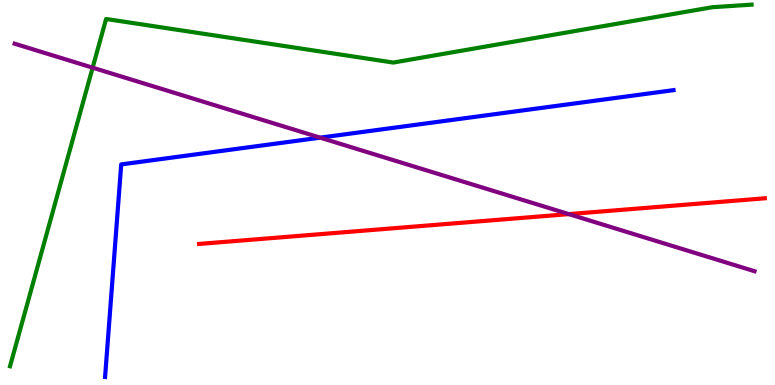[{'lines': ['blue', 'red'], 'intersections': []}, {'lines': ['green', 'red'], 'intersections': []}, {'lines': ['purple', 'red'], 'intersections': [{'x': 7.34, 'y': 4.44}]}, {'lines': ['blue', 'green'], 'intersections': []}, {'lines': ['blue', 'purple'], 'intersections': [{'x': 4.13, 'y': 6.42}]}, {'lines': ['green', 'purple'], 'intersections': [{'x': 1.2, 'y': 8.24}]}]